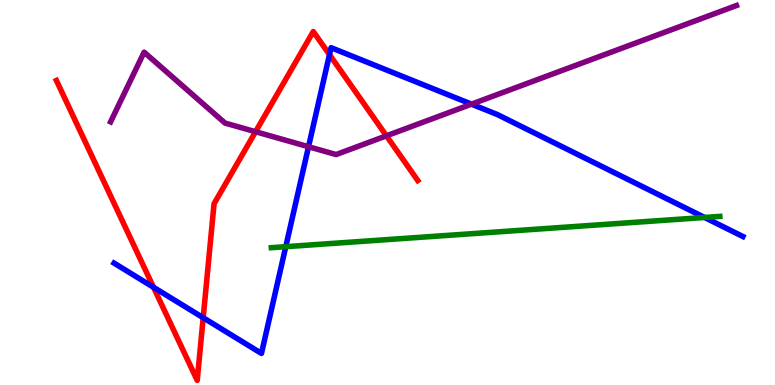[{'lines': ['blue', 'red'], 'intersections': [{'x': 1.98, 'y': 2.54}, {'x': 2.62, 'y': 1.75}, {'x': 4.25, 'y': 8.58}]}, {'lines': ['green', 'red'], 'intersections': []}, {'lines': ['purple', 'red'], 'intersections': [{'x': 3.3, 'y': 6.58}, {'x': 4.99, 'y': 6.47}]}, {'lines': ['blue', 'green'], 'intersections': [{'x': 3.69, 'y': 3.59}, {'x': 9.09, 'y': 4.35}]}, {'lines': ['blue', 'purple'], 'intersections': [{'x': 3.98, 'y': 6.19}, {'x': 6.08, 'y': 7.29}]}, {'lines': ['green', 'purple'], 'intersections': []}]